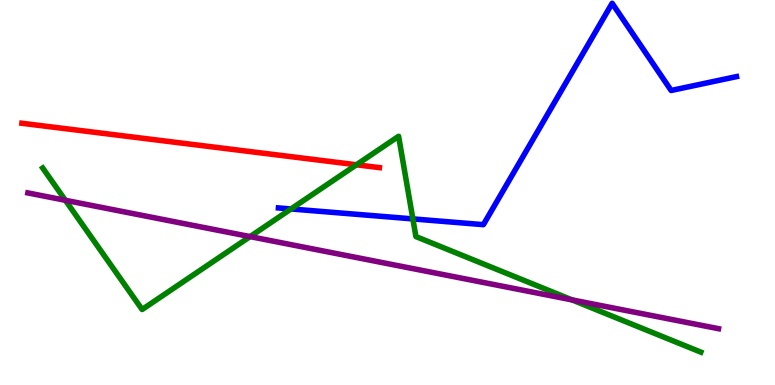[{'lines': ['blue', 'red'], 'intersections': []}, {'lines': ['green', 'red'], 'intersections': [{'x': 4.6, 'y': 5.72}]}, {'lines': ['purple', 'red'], 'intersections': []}, {'lines': ['blue', 'green'], 'intersections': [{'x': 3.75, 'y': 4.57}, {'x': 5.33, 'y': 4.31}]}, {'lines': ['blue', 'purple'], 'intersections': []}, {'lines': ['green', 'purple'], 'intersections': [{'x': 0.844, 'y': 4.8}, {'x': 3.23, 'y': 3.85}, {'x': 7.38, 'y': 2.21}]}]